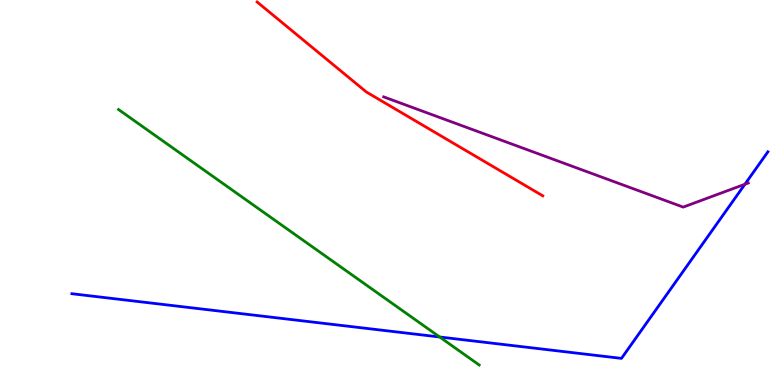[{'lines': ['blue', 'red'], 'intersections': []}, {'lines': ['green', 'red'], 'intersections': []}, {'lines': ['purple', 'red'], 'intersections': []}, {'lines': ['blue', 'green'], 'intersections': [{'x': 5.67, 'y': 1.25}]}, {'lines': ['blue', 'purple'], 'intersections': [{'x': 9.61, 'y': 5.21}]}, {'lines': ['green', 'purple'], 'intersections': []}]